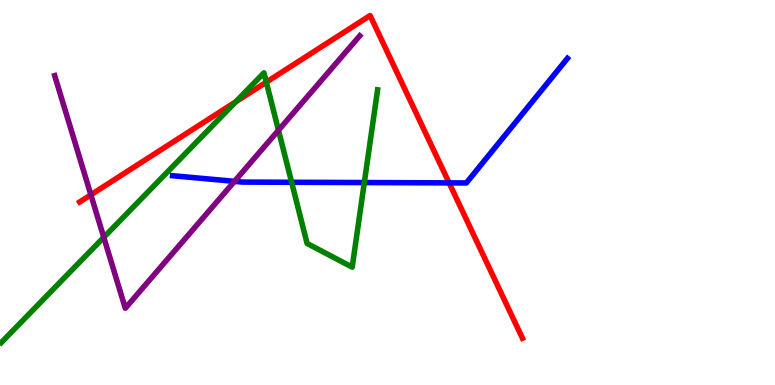[{'lines': ['blue', 'red'], 'intersections': [{'x': 5.79, 'y': 5.25}]}, {'lines': ['green', 'red'], 'intersections': [{'x': 3.04, 'y': 7.36}, {'x': 3.44, 'y': 7.87}]}, {'lines': ['purple', 'red'], 'intersections': [{'x': 1.17, 'y': 4.94}]}, {'lines': ['blue', 'green'], 'intersections': [{'x': 3.76, 'y': 5.27}, {'x': 4.7, 'y': 5.26}]}, {'lines': ['blue', 'purple'], 'intersections': [{'x': 3.03, 'y': 5.29}]}, {'lines': ['green', 'purple'], 'intersections': [{'x': 1.34, 'y': 3.84}, {'x': 3.59, 'y': 6.62}]}]